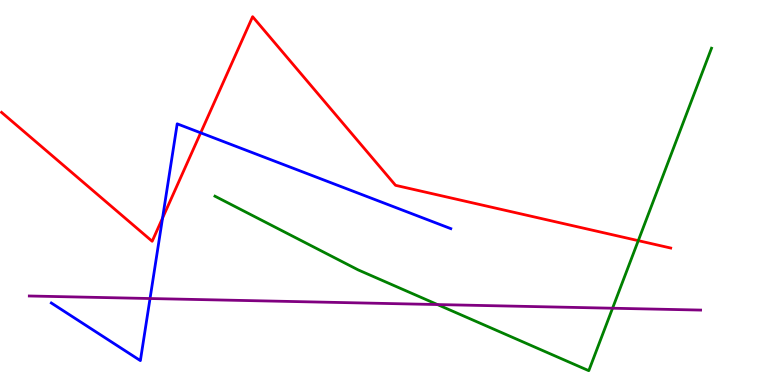[{'lines': ['blue', 'red'], 'intersections': [{'x': 2.1, 'y': 4.34}, {'x': 2.59, 'y': 6.55}]}, {'lines': ['green', 'red'], 'intersections': [{'x': 8.24, 'y': 3.75}]}, {'lines': ['purple', 'red'], 'intersections': []}, {'lines': ['blue', 'green'], 'intersections': []}, {'lines': ['blue', 'purple'], 'intersections': [{'x': 1.94, 'y': 2.25}]}, {'lines': ['green', 'purple'], 'intersections': [{'x': 5.64, 'y': 2.09}, {'x': 7.9, 'y': 1.99}]}]